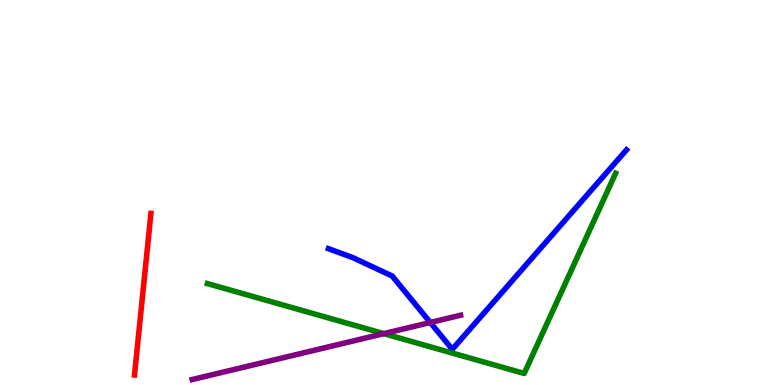[{'lines': ['blue', 'red'], 'intersections': []}, {'lines': ['green', 'red'], 'intersections': []}, {'lines': ['purple', 'red'], 'intersections': []}, {'lines': ['blue', 'green'], 'intersections': []}, {'lines': ['blue', 'purple'], 'intersections': [{'x': 5.55, 'y': 1.62}]}, {'lines': ['green', 'purple'], 'intersections': [{'x': 4.95, 'y': 1.33}]}]